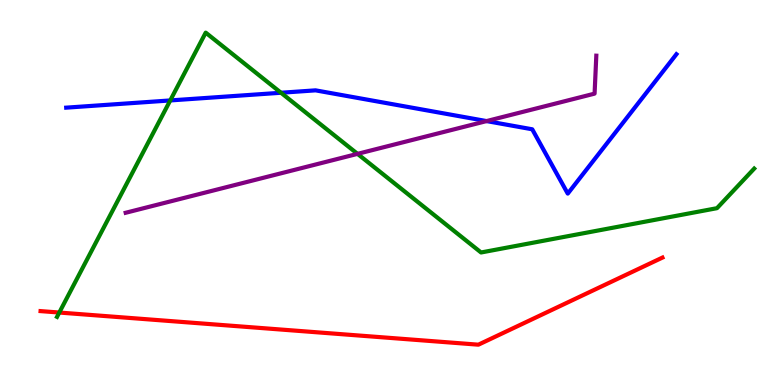[{'lines': ['blue', 'red'], 'intersections': []}, {'lines': ['green', 'red'], 'intersections': [{'x': 0.765, 'y': 1.88}]}, {'lines': ['purple', 'red'], 'intersections': []}, {'lines': ['blue', 'green'], 'intersections': [{'x': 2.2, 'y': 7.39}, {'x': 3.63, 'y': 7.59}]}, {'lines': ['blue', 'purple'], 'intersections': [{'x': 6.28, 'y': 6.86}]}, {'lines': ['green', 'purple'], 'intersections': [{'x': 4.61, 'y': 6.0}]}]